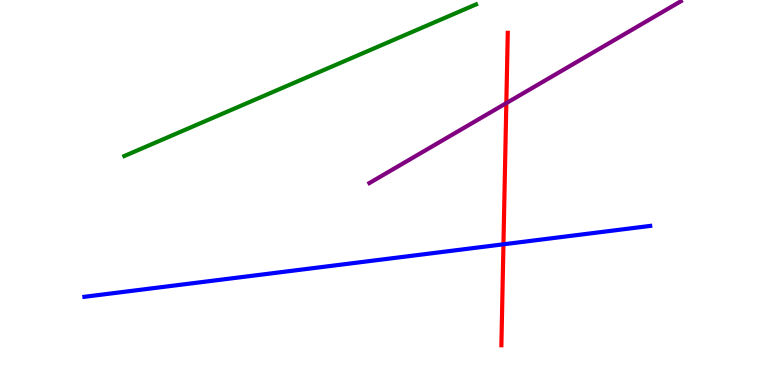[{'lines': ['blue', 'red'], 'intersections': [{'x': 6.5, 'y': 3.65}]}, {'lines': ['green', 'red'], 'intersections': []}, {'lines': ['purple', 'red'], 'intersections': [{'x': 6.53, 'y': 7.32}]}, {'lines': ['blue', 'green'], 'intersections': []}, {'lines': ['blue', 'purple'], 'intersections': []}, {'lines': ['green', 'purple'], 'intersections': []}]